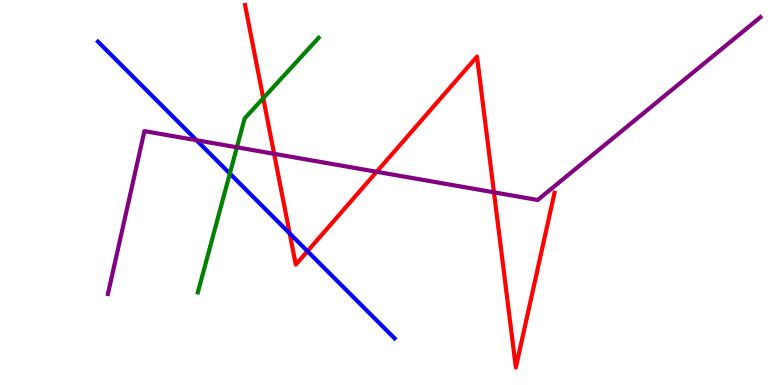[{'lines': ['blue', 'red'], 'intersections': [{'x': 3.74, 'y': 3.94}, {'x': 3.97, 'y': 3.47}]}, {'lines': ['green', 'red'], 'intersections': [{'x': 3.4, 'y': 7.45}]}, {'lines': ['purple', 'red'], 'intersections': [{'x': 3.54, 'y': 6.0}, {'x': 4.86, 'y': 5.54}, {'x': 6.37, 'y': 5.0}]}, {'lines': ['blue', 'green'], 'intersections': [{'x': 2.97, 'y': 5.49}]}, {'lines': ['blue', 'purple'], 'intersections': [{'x': 2.54, 'y': 6.36}]}, {'lines': ['green', 'purple'], 'intersections': [{'x': 3.06, 'y': 6.17}]}]